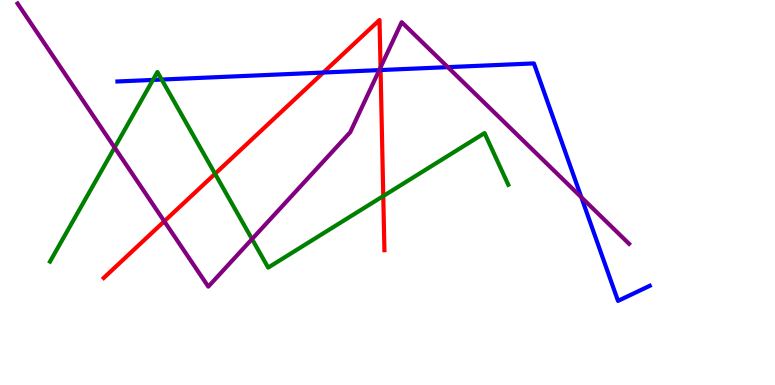[{'lines': ['blue', 'red'], 'intersections': [{'x': 4.17, 'y': 8.12}, {'x': 4.91, 'y': 8.18}]}, {'lines': ['green', 'red'], 'intersections': [{'x': 2.77, 'y': 5.49}, {'x': 4.95, 'y': 4.91}]}, {'lines': ['purple', 'red'], 'intersections': [{'x': 2.12, 'y': 4.25}, {'x': 4.91, 'y': 8.25}]}, {'lines': ['blue', 'green'], 'intersections': [{'x': 1.97, 'y': 7.92}, {'x': 2.09, 'y': 7.93}]}, {'lines': ['blue', 'purple'], 'intersections': [{'x': 4.89, 'y': 8.18}, {'x': 5.78, 'y': 8.26}, {'x': 7.5, 'y': 4.88}]}, {'lines': ['green', 'purple'], 'intersections': [{'x': 1.48, 'y': 6.17}, {'x': 3.25, 'y': 3.79}]}]